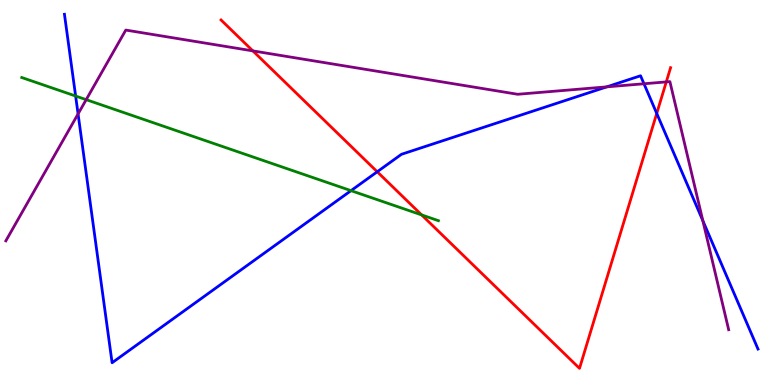[{'lines': ['blue', 'red'], 'intersections': [{'x': 4.87, 'y': 5.54}, {'x': 8.47, 'y': 7.05}]}, {'lines': ['green', 'red'], 'intersections': [{'x': 5.44, 'y': 4.42}]}, {'lines': ['purple', 'red'], 'intersections': [{'x': 3.26, 'y': 8.68}, {'x': 8.6, 'y': 7.87}]}, {'lines': ['blue', 'green'], 'intersections': [{'x': 0.976, 'y': 7.51}, {'x': 4.53, 'y': 5.05}]}, {'lines': ['blue', 'purple'], 'intersections': [{'x': 1.01, 'y': 7.04}, {'x': 7.83, 'y': 7.74}, {'x': 8.31, 'y': 7.82}, {'x': 9.07, 'y': 4.27}]}, {'lines': ['green', 'purple'], 'intersections': [{'x': 1.11, 'y': 7.41}]}]